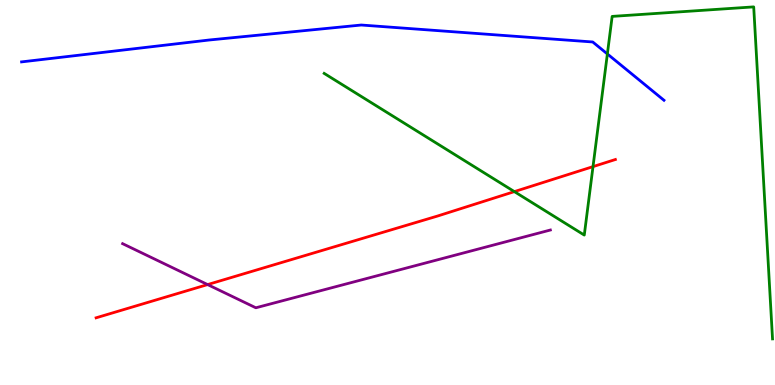[{'lines': ['blue', 'red'], 'intersections': []}, {'lines': ['green', 'red'], 'intersections': [{'x': 6.64, 'y': 5.02}, {'x': 7.65, 'y': 5.67}]}, {'lines': ['purple', 'red'], 'intersections': [{'x': 2.68, 'y': 2.61}]}, {'lines': ['blue', 'green'], 'intersections': [{'x': 7.84, 'y': 8.6}]}, {'lines': ['blue', 'purple'], 'intersections': []}, {'lines': ['green', 'purple'], 'intersections': []}]